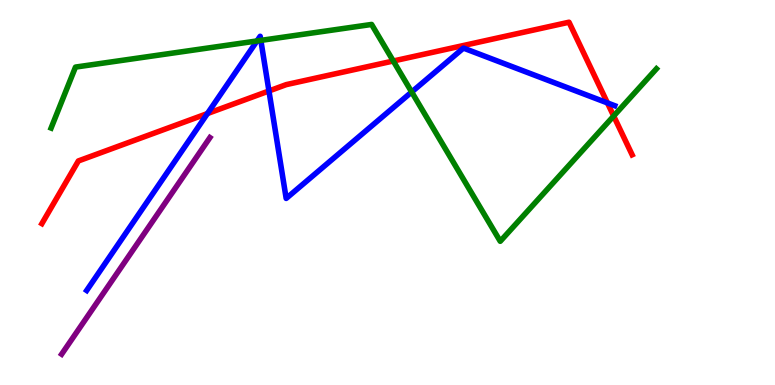[{'lines': ['blue', 'red'], 'intersections': [{'x': 2.68, 'y': 7.05}, {'x': 3.47, 'y': 7.64}, {'x': 7.84, 'y': 7.33}]}, {'lines': ['green', 'red'], 'intersections': [{'x': 5.07, 'y': 8.42}, {'x': 7.92, 'y': 6.99}]}, {'lines': ['purple', 'red'], 'intersections': []}, {'lines': ['blue', 'green'], 'intersections': [{'x': 3.32, 'y': 8.94}, {'x': 3.37, 'y': 8.95}, {'x': 5.31, 'y': 7.61}]}, {'lines': ['blue', 'purple'], 'intersections': []}, {'lines': ['green', 'purple'], 'intersections': []}]